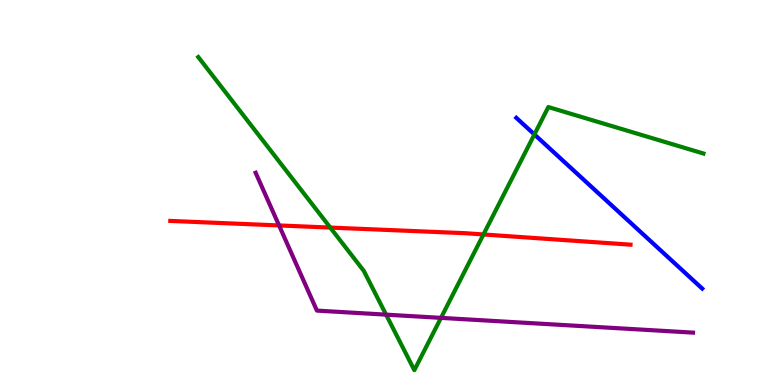[{'lines': ['blue', 'red'], 'intersections': []}, {'lines': ['green', 'red'], 'intersections': [{'x': 4.26, 'y': 4.09}, {'x': 6.24, 'y': 3.91}]}, {'lines': ['purple', 'red'], 'intersections': [{'x': 3.6, 'y': 4.14}]}, {'lines': ['blue', 'green'], 'intersections': [{'x': 6.9, 'y': 6.51}]}, {'lines': ['blue', 'purple'], 'intersections': []}, {'lines': ['green', 'purple'], 'intersections': [{'x': 4.98, 'y': 1.83}, {'x': 5.69, 'y': 1.74}]}]